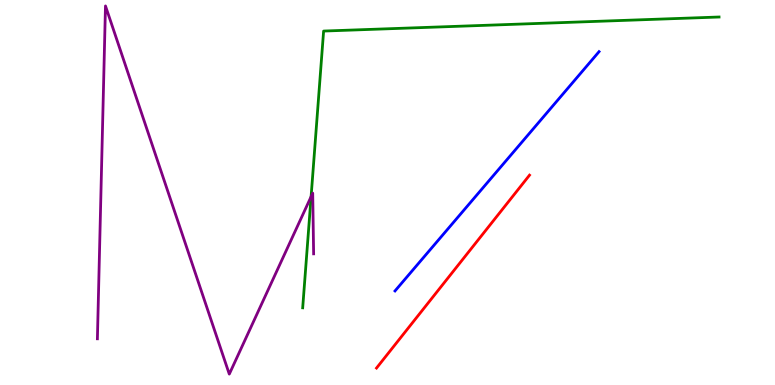[{'lines': ['blue', 'red'], 'intersections': []}, {'lines': ['green', 'red'], 'intersections': []}, {'lines': ['purple', 'red'], 'intersections': []}, {'lines': ['blue', 'green'], 'intersections': []}, {'lines': ['blue', 'purple'], 'intersections': []}, {'lines': ['green', 'purple'], 'intersections': [{'x': 4.01, 'y': 4.89}]}]